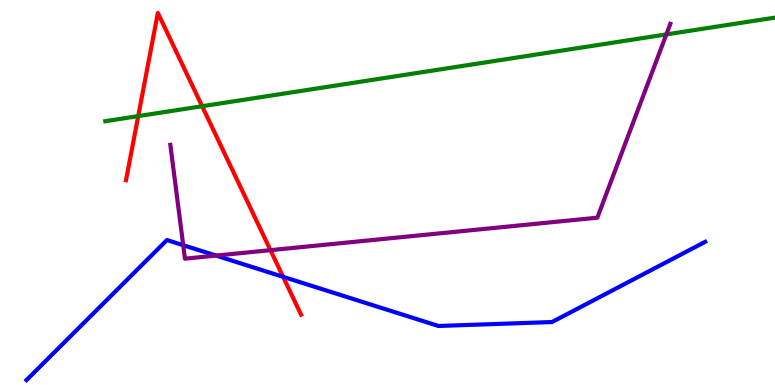[{'lines': ['blue', 'red'], 'intersections': [{'x': 3.65, 'y': 2.81}]}, {'lines': ['green', 'red'], 'intersections': [{'x': 1.78, 'y': 6.98}, {'x': 2.61, 'y': 7.24}]}, {'lines': ['purple', 'red'], 'intersections': [{'x': 3.49, 'y': 3.5}]}, {'lines': ['blue', 'green'], 'intersections': []}, {'lines': ['blue', 'purple'], 'intersections': [{'x': 2.36, 'y': 3.63}, {'x': 2.79, 'y': 3.36}]}, {'lines': ['green', 'purple'], 'intersections': [{'x': 8.6, 'y': 9.11}]}]